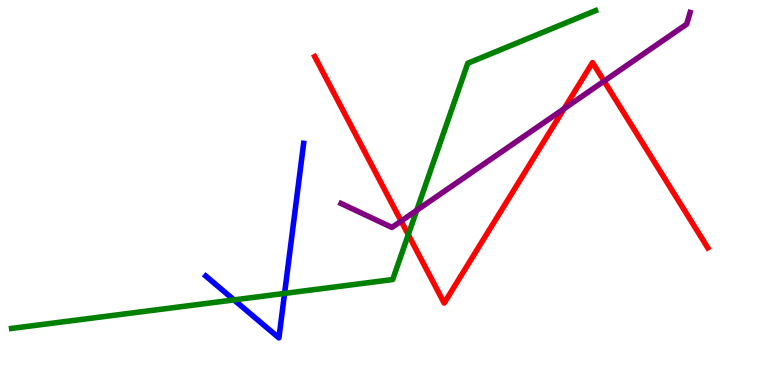[{'lines': ['blue', 'red'], 'intersections': []}, {'lines': ['green', 'red'], 'intersections': [{'x': 5.27, 'y': 3.9}]}, {'lines': ['purple', 'red'], 'intersections': [{'x': 5.18, 'y': 4.26}, {'x': 7.28, 'y': 7.18}, {'x': 7.79, 'y': 7.89}]}, {'lines': ['blue', 'green'], 'intersections': [{'x': 3.02, 'y': 2.21}, {'x': 3.67, 'y': 2.38}]}, {'lines': ['blue', 'purple'], 'intersections': []}, {'lines': ['green', 'purple'], 'intersections': [{'x': 5.38, 'y': 4.54}]}]